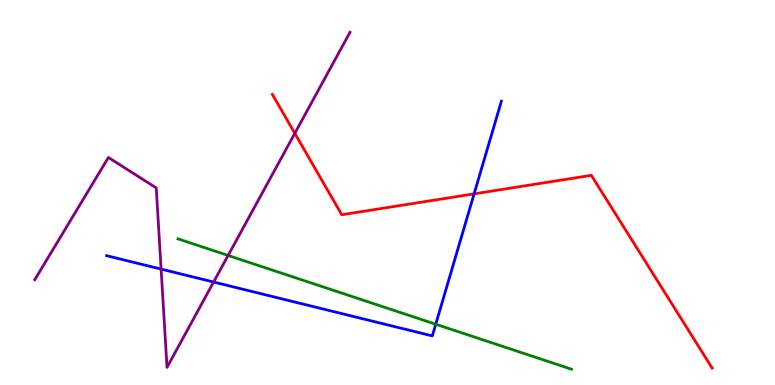[{'lines': ['blue', 'red'], 'intersections': [{'x': 6.12, 'y': 4.96}]}, {'lines': ['green', 'red'], 'intersections': []}, {'lines': ['purple', 'red'], 'intersections': [{'x': 3.8, 'y': 6.54}]}, {'lines': ['blue', 'green'], 'intersections': [{'x': 5.62, 'y': 1.58}]}, {'lines': ['blue', 'purple'], 'intersections': [{'x': 2.08, 'y': 3.01}, {'x': 2.76, 'y': 2.67}]}, {'lines': ['green', 'purple'], 'intersections': [{'x': 2.94, 'y': 3.36}]}]